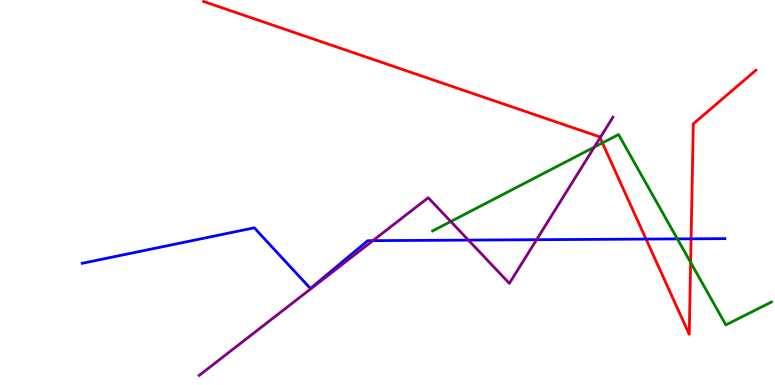[{'lines': ['blue', 'red'], 'intersections': [{'x': 8.34, 'y': 3.79}, {'x': 8.92, 'y': 3.8}]}, {'lines': ['green', 'red'], 'intersections': [{'x': 7.77, 'y': 6.29}, {'x': 8.91, 'y': 3.18}]}, {'lines': ['purple', 'red'], 'intersections': [{'x': 7.74, 'y': 6.42}]}, {'lines': ['blue', 'green'], 'intersections': [{'x': 8.74, 'y': 3.79}]}, {'lines': ['blue', 'purple'], 'intersections': [{'x': 4.81, 'y': 3.75}, {'x': 6.04, 'y': 3.76}, {'x': 6.92, 'y': 3.77}]}, {'lines': ['green', 'purple'], 'intersections': [{'x': 5.82, 'y': 4.25}, {'x': 7.67, 'y': 6.18}]}]